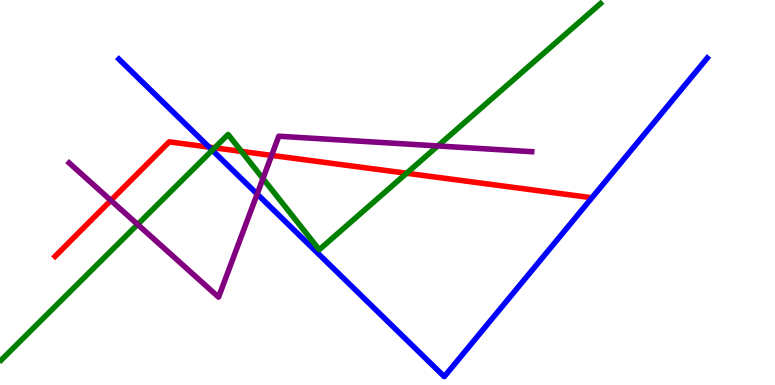[{'lines': ['blue', 'red'], 'intersections': [{'x': 2.7, 'y': 6.18}]}, {'lines': ['green', 'red'], 'intersections': [{'x': 2.77, 'y': 6.16}, {'x': 3.12, 'y': 6.07}, {'x': 5.25, 'y': 5.5}]}, {'lines': ['purple', 'red'], 'intersections': [{'x': 1.43, 'y': 4.79}, {'x': 3.5, 'y': 5.96}]}, {'lines': ['blue', 'green'], 'intersections': [{'x': 2.74, 'y': 6.1}]}, {'lines': ['blue', 'purple'], 'intersections': [{'x': 3.32, 'y': 4.96}]}, {'lines': ['green', 'purple'], 'intersections': [{'x': 1.78, 'y': 4.17}, {'x': 3.39, 'y': 5.36}, {'x': 5.65, 'y': 6.21}]}]